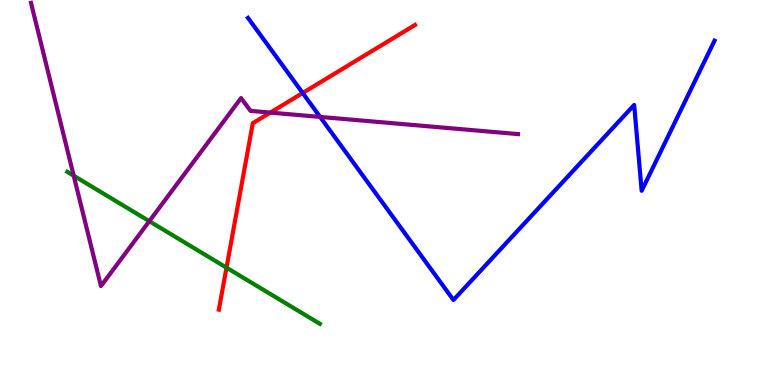[{'lines': ['blue', 'red'], 'intersections': [{'x': 3.91, 'y': 7.58}]}, {'lines': ['green', 'red'], 'intersections': [{'x': 2.92, 'y': 3.05}]}, {'lines': ['purple', 'red'], 'intersections': [{'x': 3.49, 'y': 7.08}]}, {'lines': ['blue', 'green'], 'intersections': []}, {'lines': ['blue', 'purple'], 'intersections': [{'x': 4.13, 'y': 6.96}]}, {'lines': ['green', 'purple'], 'intersections': [{'x': 0.951, 'y': 5.44}, {'x': 1.93, 'y': 4.25}]}]